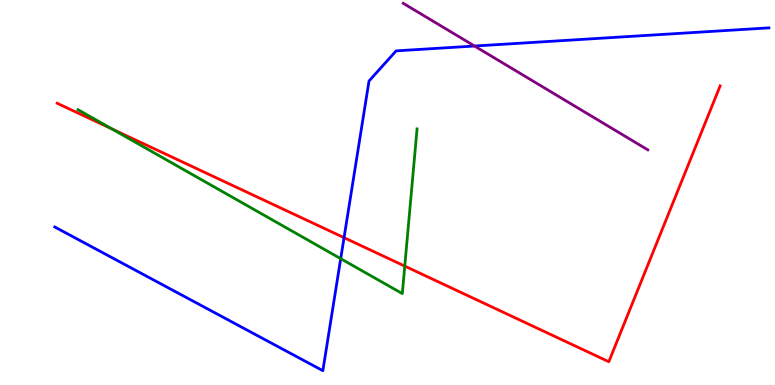[{'lines': ['blue', 'red'], 'intersections': [{'x': 4.44, 'y': 3.83}]}, {'lines': ['green', 'red'], 'intersections': [{'x': 1.44, 'y': 6.65}, {'x': 5.22, 'y': 3.09}]}, {'lines': ['purple', 'red'], 'intersections': []}, {'lines': ['blue', 'green'], 'intersections': [{'x': 4.4, 'y': 3.28}]}, {'lines': ['blue', 'purple'], 'intersections': [{'x': 6.12, 'y': 8.8}]}, {'lines': ['green', 'purple'], 'intersections': []}]